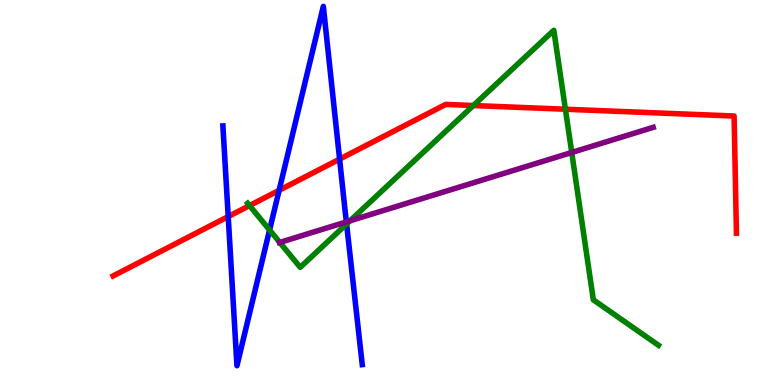[{'lines': ['blue', 'red'], 'intersections': [{'x': 2.94, 'y': 4.37}, {'x': 3.6, 'y': 5.06}, {'x': 4.38, 'y': 5.87}]}, {'lines': ['green', 'red'], 'intersections': [{'x': 3.22, 'y': 4.66}, {'x': 6.11, 'y': 7.26}, {'x': 7.3, 'y': 7.16}]}, {'lines': ['purple', 'red'], 'intersections': []}, {'lines': ['blue', 'green'], 'intersections': [{'x': 3.48, 'y': 4.03}, {'x': 4.47, 'y': 4.18}]}, {'lines': ['blue', 'purple'], 'intersections': [{'x': 4.47, 'y': 4.24}]}, {'lines': ['green', 'purple'], 'intersections': [{'x': 3.61, 'y': 3.7}, {'x': 4.52, 'y': 4.27}, {'x': 7.38, 'y': 6.04}]}]